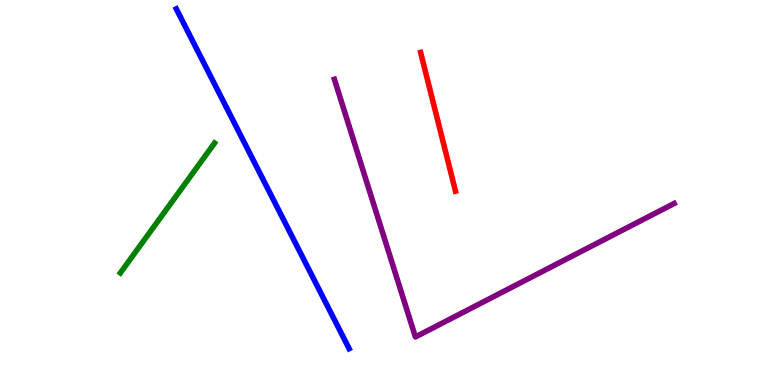[{'lines': ['blue', 'red'], 'intersections': []}, {'lines': ['green', 'red'], 'intersections': []}, {'lines': ['purple', 'red'], 'intersections': []}, {'lines': ['blue', 'green'], 'intersections': []}, {'lines': ['blue', 'purple'], 'intersections': []}, {'lines': ['green', 'purple'], 'intersections': []}]